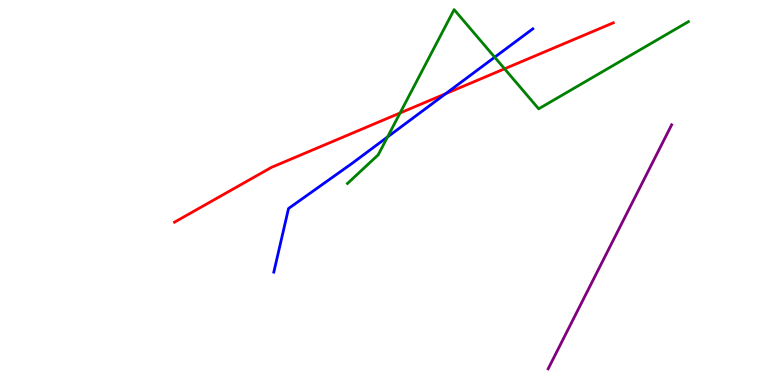[{'lines': ['blue', 'red'], 'intersections': [{'x': 5.75, 'y': 7.57}]}, {'lines': ['green', 'red'], 'intersections': [{'x': 5.16, 'y': 7.07}, {'x': 6.51, 'y': 8.21}]}, {'lines': ['purple', 'red'], 'intersections': []}, {'lines': ['blue', 'green'], 'intersections': [{'x': 5.0, 'y': 6.44}, {'x': 6.38, 'y': 8.51}]}, {'lines': ['blue', 'purple'], 'intersections': []}, {'lines': ['green', 'purple'], 'intersections': []}]